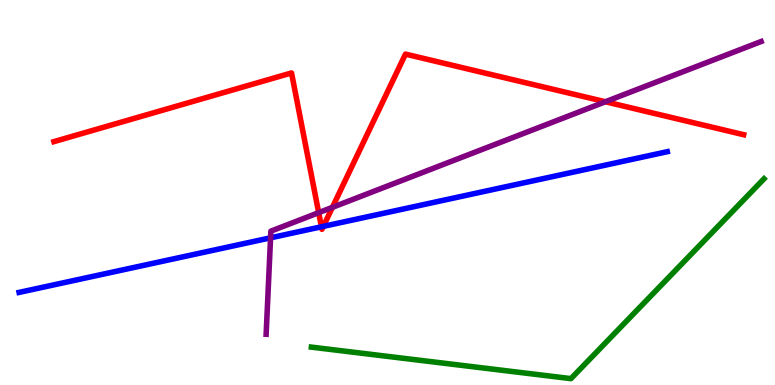[{'lines': ['blue', 'red'], 'intersections': [{'x': 4.15, 'y': 4.11}, {'x': 4.17, 'y': 4.12}]}, {'lines': ['green', 'red'], 'intersections': []}, {'lines': ['purple', 'red'], 'intersections': [{'x': 4.11, 'y': 4.48}, {'x': 4.29, 'y': 4.61}, {'x': 7.81, 'y': 7.36}]}, {'lines': ['blue', 'green'], 'intersections': []}, {'lines': ['blue', 'purple'], 'intersections': [{'x': 3.49, 'y': 3.82}]}, {'lines': ['green', 'purple'], 'intersections': []}]